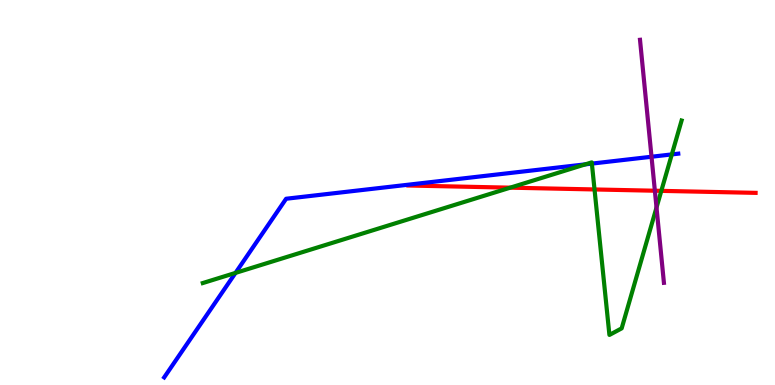[{'lines': ['blue', 'red'], 'intersections': []}, {'lines': ['green', 'red'], 'intersections': [{'x': 6.58, 'y': 5.13}, {'x': 7.67, 'y': 5.08}, {'x': 8.53, 'y': 5.04}]}, {'lines': ['purple', 'red'], 'intersections': [{'x': 8.45, 'y': 5.05}]}, {'lines': ['blue', 'green'], 'intersections': [{'x': 3.04, 'y': 2.91}, {'x': 7.55, 'y': 5.73}, {'x': 7.64, 'y': 5.75}, {'x': 8.67, 'y': 5.99}]}, {'lines': ['blue', 'purple'], 'intersections': [{'x': 8.41, 'y': 5.93}]}, {'lines': ['green', 'purple'], 'intersections': [{'x': 8.47, 'y': 4.61}]}]